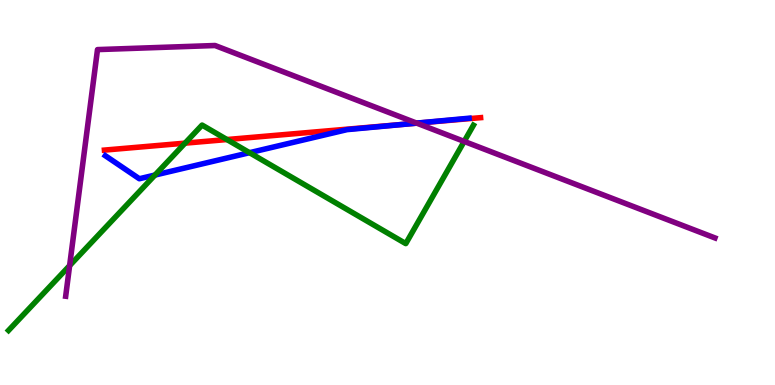[{'lines': ['blue', 'red'], 'intersections': [{'x': 5.26, 'y': 6.78}]}, {'lines': ['green', 'red'], 'intersections': [{'x': 2.39, 'y': 6.28}, {'x': 2.93, 'y': 6.38}]}, {'lines': ['purple', 'red'], 'intersections': [{'x': 5.38, 'y': 6.8}]}, {'lines': ['blue', 'green'], 'intersections': [{'x': 2.0, 'y': 5.45}, {'x': 3.22, 'y': 6.03}]}, {'lines': ['blue', 'purple'], 'intersections': [{'x': 5.38, 'y': 6.8}]}, {'lines': ['green', 'purple'], 'intersections': [{'x': 0.898, 'y': 3.1}, {'x': 5.99, 'y': 6.33}]}]